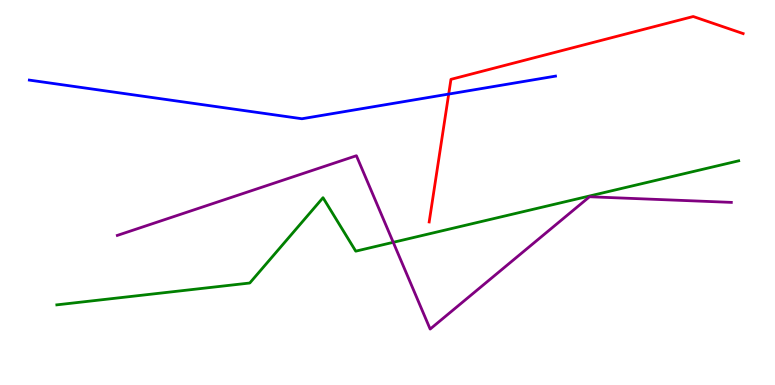[{'lines': ['blue', 'red'], 'intersections': [{'x': 5.79, 'y': 7.56}]}, {'lines': ['green', 'red'], 'intersections': []}, {'lines': ['purple', 'red'], 'intersections': []}, {'lines': ['blue', 'green'], 'intersections': []}, {'lines': ['blue', 'purple'], 'intersections': []}, {'lines': ['green', 'purple'], 'intersections': [{'x': 5.07, 'y': 3.71}]}]